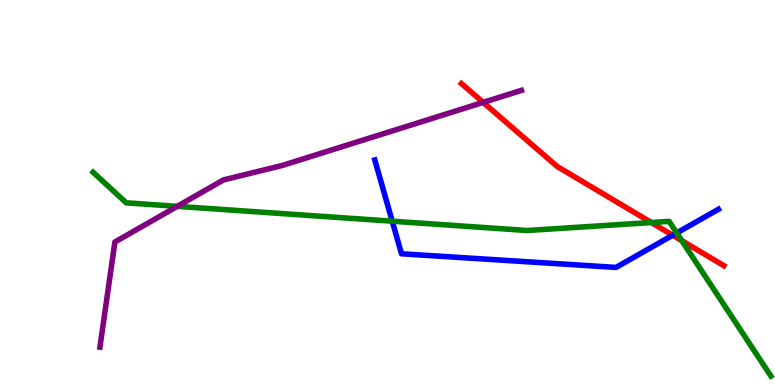[{'lines': ['blue', 'red'], 'intersections': [{'x': 8.68, 'y': 3.89}]}, {'lines': ['green', 'red'], 'intersections': [{'x': 8.4, 'y': 4.22}, {'x': 8.8, 'y': 3.75}]}, {'lines': ['purple', 'red'], 'intersections': [{'x': 6.23, 'y': 7.34}]}, {'lines': ['blue', 'green'], 'intersections': [{'x': 5.06, 'y': 4.25}, {'x': 8.73, 'y': 3.95}]}, {'lines': ['blue', 'purple'], 'intersections': []}, {'lines': ['green', 'purple'], 'intersections': [{'x': 2.29, 'y': 4.64}]}]